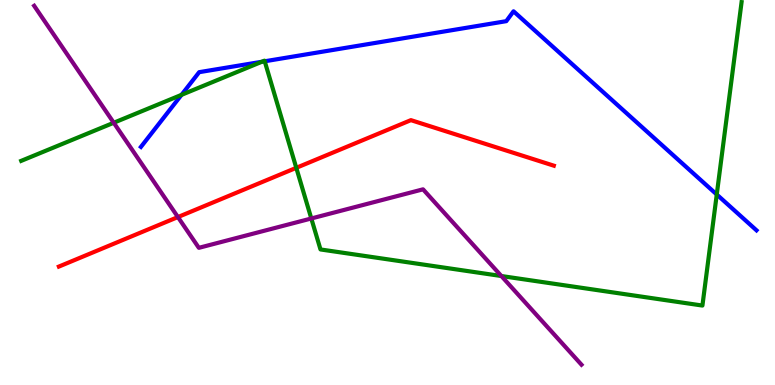[{'lines': ['blue', 'red'], 'intersections': []}, {'lines': ['green', 'red'], 'intersections': [{'x': 3.82, 'y': 5.64}]}, {'lines': ['purple', 'red'], 'intersections': [{'x': 2.3, 'y': 4.36}]}, {'lines': ['blue', 'green'], 'intersections': [{'x': 2.34, 'y': 7.54}, {'x': 3.38, 'y': 8.4}, {'x': 3.42, 'y': 8.41}, {'x': 9.25, 'y': 4.95}]}, {'lines': ['blue', 'purple'], 'intersections': []}, {'lines': ['green', 'purple'], 'intersections': [{'x': 1.47, 'y': 6.81}, {'x': 4.02, 'y': 4.33}, {'x': 6.47, 'y': 2.83}]}]